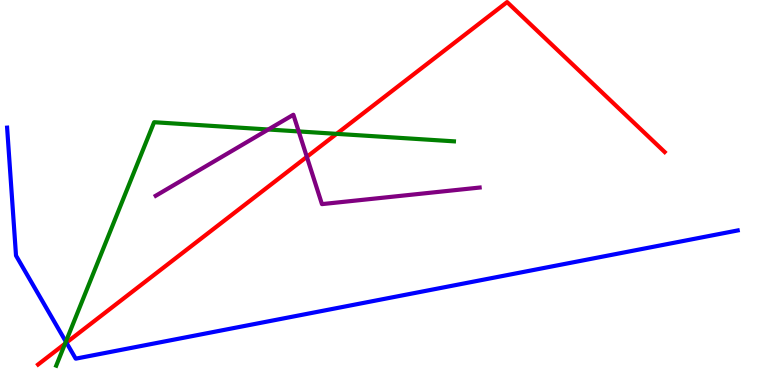[{'lines': ['blue', 'red'], 'intersections': [{'x': 0.857, 'y': 1.1}]}, {'lines': ['green', 'red'], 'intersections': [{'x': 0.84, 'y': 1.07}, {'x': 4.34, 'y': 6.52}]}, {'lines': ['purple', 'red'], 'intersections': [{'x': 3.96, 'y': 5.93}]}, {'lines': ['blue', 'green'], 'intersections': [{'x': 0.85, 'y': 1.13}]}, {'lines': ['blue', 'purple'], 'intersections': []}, {'lines': ['green', 'purple'], 'intersections': [{'x': 3.46, 'y': 6.64}, {'x': 3.85, 'y': 6.59}]}]